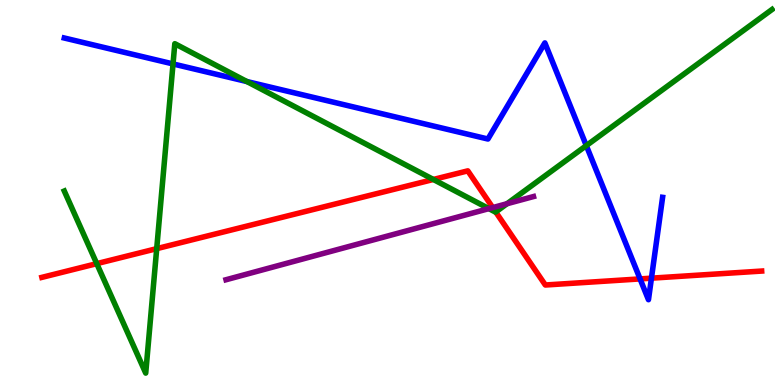[{'lines': ['blue', 'red'], 'intersections': [{'x': 8.26, 'y': 2.76}, {'x': 8.41, 'y': 2.77}]}, {'lines': ['green', 'red'], 'intersections': [{'x': 1.25, 'y': 3.15}, {'x': 2.02, 'y': 3.54}, {'x': 5.59, 'y': 5.34}, {'x': 6.4, 'y': 4.49}]}, {'lines': ['purple', 'red'], 'intersections': [{'x': 6.36, 'y': 4.61}]}, {'lines': ['blue', 'green'], 'intersections': [{'x': 2.23, 'y': 8.34}, {'x': 3.19, 'y': 7.88}, {'x': 7.57, 'y': 6.22}]}, {'lines': ['blue', 'purple'], 'intersections': []}, {'lines': ['green', 'purple'], 'intersections': [{'x': 6.31, 'y': 4.58}, {'x': 6.54, 'y': 4.71}]}]